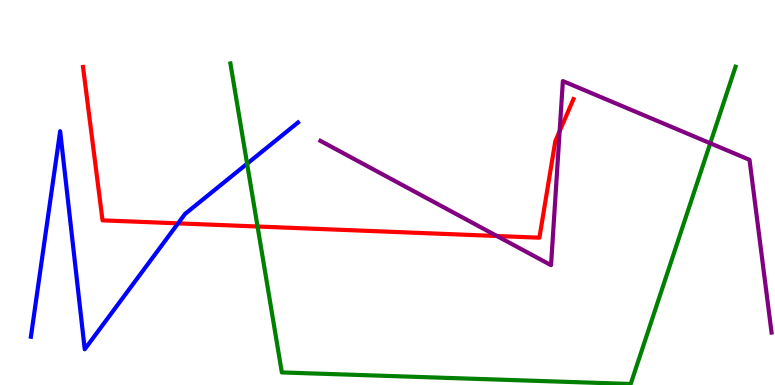[{'lines': ['blue', 'red'], 'intersections': [{'x': 2.3, 'y': 4.2}]}, {'lines': ['green', 'red'], 'intersections': [{'x': 3.32, 'y': 4.12}]}, {'lines': ['purple', 'red'], 'intersections': [{'x': 6.41, 'y': 3.87}, {'x': 7.22, 'y': 6.59}]}, {'lines': ['blue', 'green'], 'intersections': [{'x': 3.19, 'y': 5.75}]}, {'lines': ['blue', 'purple'], 'intersections': []}, {'lines': ['green', 'purple'], 'intersections': [{'x': 9.16, 'y': 6.28}]}]